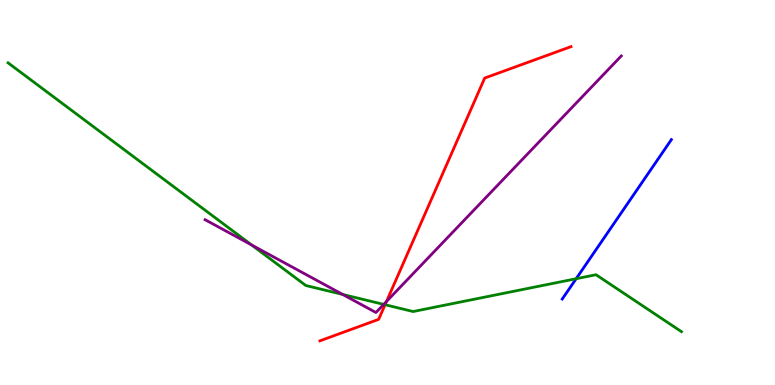[{'lines': ['blue', 'red'], 'intersections': []}, {'lines': ['green', 'red'], 'intersections': [{'x': 4.97, 'y': 2.09}]}, {'lines': ['purple', 'red'], 'intersections': [{'x': 4.99, 'y': 2.17}]}, {'lines': ['blue', 'green'], 'intersections': [{'x': 7.43, 'y': 2.76}]}, {'lines': ['blue', 'purple'], 'intersections': []}, {'lines': ['green', 'purple'], 'intersections': [{'x': 3.25, 'y': 3.64}, {'x': 4.42, 'y': 2.35}, {'x': 4.95, 'y': 2.09}]}]